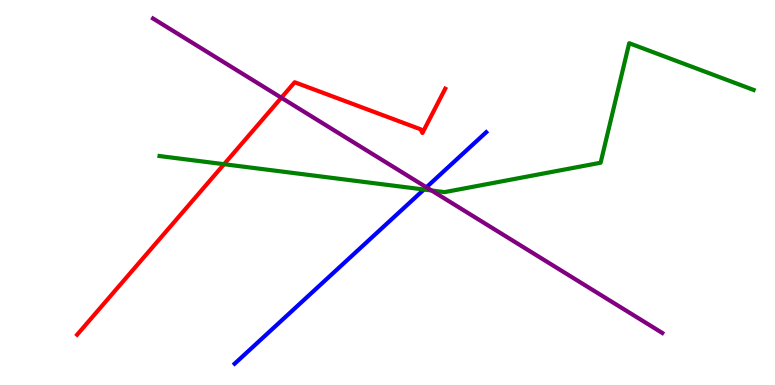[{'lines': ['blue', 'red'], 'intersections': []}, {'lines': ['green', 'red'], 'intersections': [{'x': 2.89, 'y': 5.73}]}, {'lines': ['purple', 'red'], 'intersections': [{'x': 3.63, 'y': 7.46}]}, {'lines': ['blue', 'green'], 'intersections': [{'x': 5.47, 'y': 5.08}]}, {'lines': ['blue', 'purple'], 'intersections': [{'x': 5.5, 'y': 5.14}]}, {'lines': ['green', 'purple'], 'intersections': [{'x': 5.57, 'y': 5.05}]}]